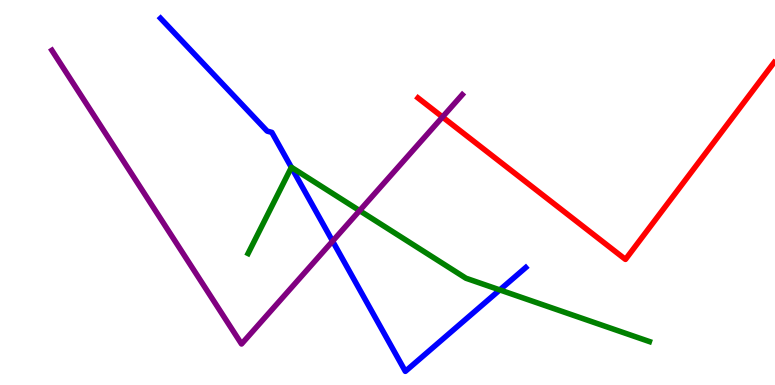[{'lines': ['blue', 'red'], 'intersections': []}, {'lines': ['green', 'red'], 'intersections': []}, {'lines': ['purple', 'red'], 'intersections': [{'x': 5.71, 'y': 6.96}]}, {'lines': ['blue', 'green'], 'intersections': [{'x': 3.76, 'y': 5.65}, {'x': 6.45, 'y': 2.47}]}, {'lines': ['blue', 'purple'], 'intersections': [{'x': 4.29, 'y': 3.74}]}, {'lines': ['green', 'purple'], 'intersections': [{'x': 4.64, 'y': 4.53}]}]